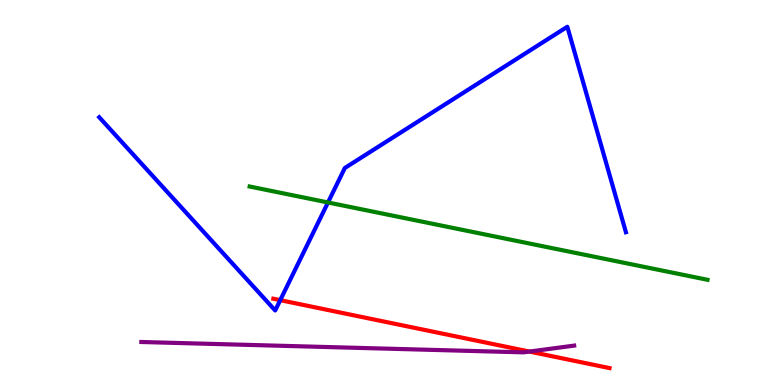[{'lines': ['blue', 'red'], 'intersections': [{'x': 3.62, 'y': 2.2}]}, {'lines': ['green', 'red'], 'intersections': []}, {'lines': ['purple', 'red'], 'intersections': [{'x': 6.83, 'y': 0.868}]}, {'lines': ['blue', 'green'], 'intersections': [{'x': 4.23, 'y': 4.74}]}, {'lines': ['blue', 'purple'], 'intersections': []}, {'lines': ['green', 'purple'], 'intersections': []}]